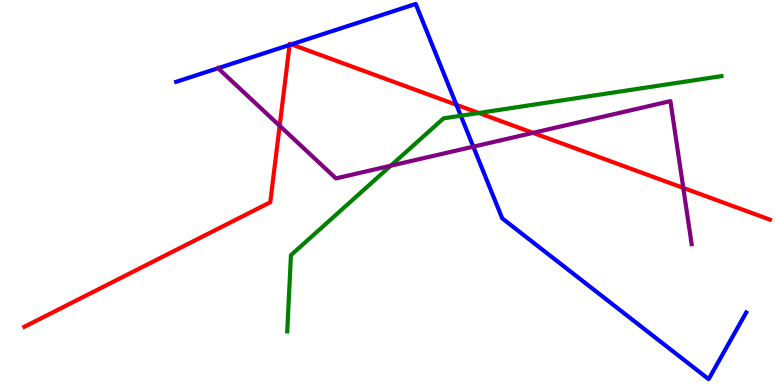[{'lines': ['blue', 'red'], 'intersections': [{'x': 3.74, 'y': 8.83}, {'x': 3.76, 'y': 8.85}, {'x': 5.89, 'y': 7.28}]}, {'lines': ['green', 'red'], 'intersections': [{'x': 6.18, 'y': 7.06}]}, {'lines': ['purple', 'red'], 'intersections': [{'x': 3.61, 'y': 6.73}, {'x': 6.88, 'y': 6.55}, {'x': 8.82, 'y': 5.12}]}, {'lines': ['blue', 'green'], 'intersections': [{'x': 5.95, 'y': 6.99}]}, {'lines': ['blue', 'purple'], 'intersections': [{'x': 2.81, 'y': 8.23}, {'x': 6.11, 'y': 6.19}]}, {'lines': ['green', 'purple'], 'intersections': [{'x': 5.04, 'y': 5.7}]}]